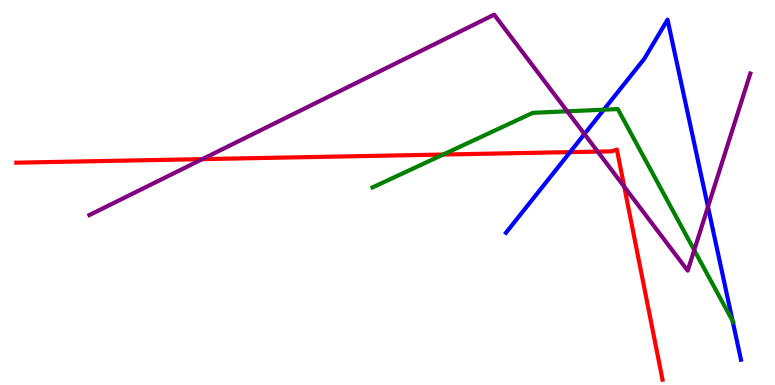[{'lines': ['blue', 'red'], 'intersections': [{'x': 7.36, 'y': 6.05}]}, {'lines': ['green', 'red'], 'intersections': [{'x': 5.72, 'y': 5.99}]}, {'lines': ['purple', 'red'], 'intersections': [{'x': 2.61, 'y': 5.87}, {'x': 7.71, 'y': 6.06}, {'x': 8.05, 'y': 5.15}]}, {'lines': ['blue', 'green'], 'intersections': [{'x': 7.79, 'y': 7.15}, {'x': 9.45, 'y': 1.67}]}, {'lines': ['blue', 'purple'], 'intersections': [{'x': 7.54, 'y': 6.52}, {'x': 9.14, 'y': 4.63}]}, {'lines': ['green', 'purple'], 'intersections': [{'x': 7.32, 'y': 7.11}, {'x': 8.96, 'y': 3.5}]}]